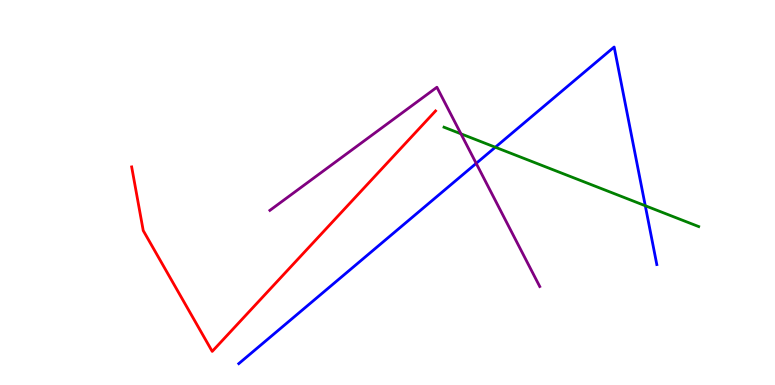[{'lines': ['blue', 'red'], 'intersections': []}, {'lines': ['green', 'red'], 'intersections': []}, {'lines': ['purple', 'red'], 'intersections': []}, {'lines': ['blue', 'green'], 'intersections': [{'x': 6.39, 'y': 6.18}, {'x': 8.33, 'y': 4.66}]}, {'lines': ['blue', 'purple'], 'intersections': [{'x': 6.14, 'y': 5.76}]}, {'lines': ['green', 'purple'], 'intersections': [{'x': 5.95, 'y': 6.52}]}]